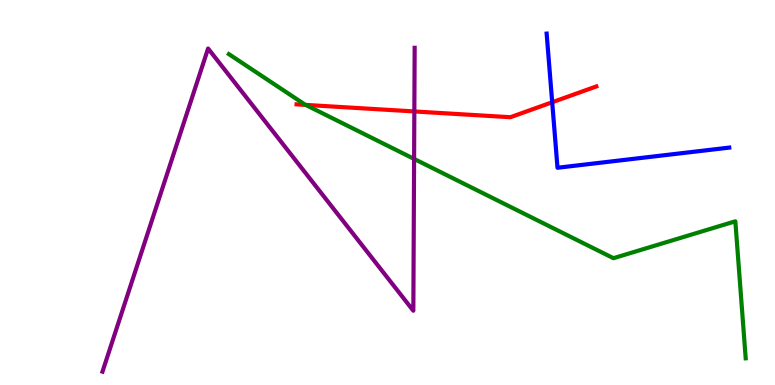[{'lines': ['blue', 'red'], 'intersections': [{'x': 7.13, 'y': 7.34}]}, {'lines': ['green', 'red'], 'intersections': [{'x': 3.94, 'y': 7.28}]}, {'lines': ['purple', 'red'], 'intersections': [{'x': 5.35, 'y': 7.11}]}, {'lines': ['blue', 'green'], 'intersections': []}, {'lines': ['blue', 'purple'], 'intersections': []}, {'lines': ['green', 'purple'], 'intersections': [{'x': 5.34, 'y': 5.87}]}]